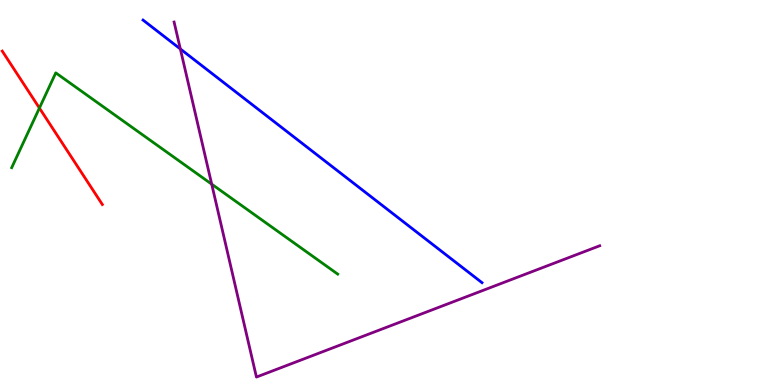[{'lines': ['blue', 'red'], 'intersections': []}, {'lines': ['green', 'red'], 'intersections': [{'x': 0.509, 'y': 7.19}]}, {'lines': ['purple', 'red'], 'intersections': []}, {'lines': ['blue', 'green'], 'intersections': []}, {'lines': ['blue', 'purple'], 'intersections': [{'x': 2.33, 'y': 8.73}]}, {'lines': ['green', 'purple'], 'intersections': [{'x': 2.73, 'y': 5.22}]}]